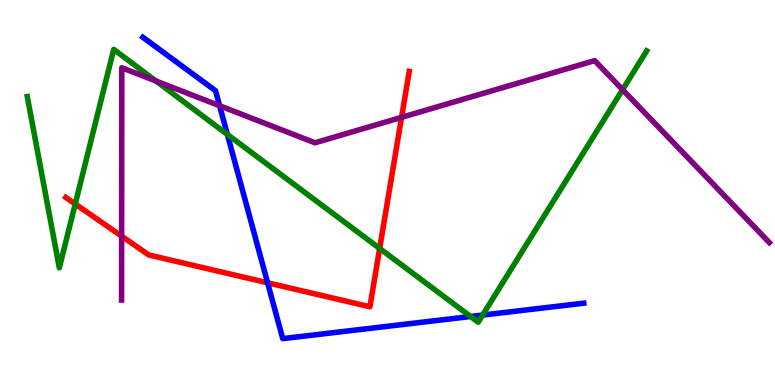[{'lines': ['blue', 'red'], 'intersections': [{'x': 3.45, 'y': 2.65}]}, {'lines': ['green', 'red'], 'intersections': [{'x': 0.971, 'y': 4.7}, {'x': 4.9, 'y': 3.55}]}, {'lines': ['purple', 'red'], 'intersections': [{'x': 1.57, 'y': 3.87}, {'x': 5.18, 'y': 6.95}]}, {'lines': ['blue', 'green'], 'intersections': [{'x': 2.93, 'y': 6.51}, {'x': 6.07, 'y': 1.78}, {'x': 6.23, 'y': 1.82}]}, {'lines': ['blue', 'purple'], 'intersections': [{'x': 2.83, 'y': 7.25}]}, {'lines': ['green', 'purple'], 'intersections': [{'x': 2.01, 'y': 7.9}, {'x': 8.03, 'y': 7.67}]}]